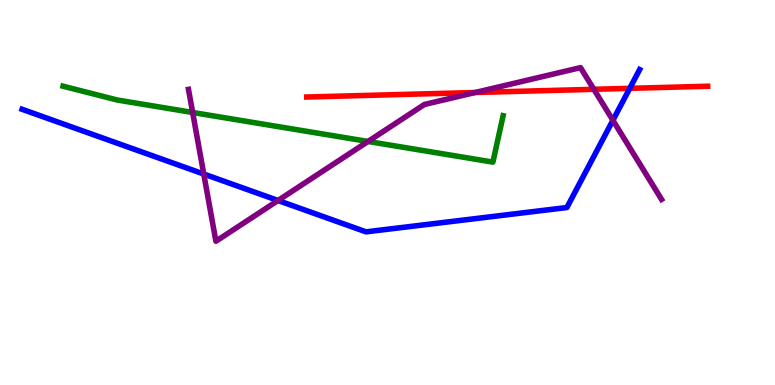[{'lines': ['blue', 'red'], 'intersections': [{'x': 8.13, 'y': 7.71}]}, {'lines': ['green', 'red'], 'intersections': []}, {'lines': ['purple', 'red'], 'intersections': [{'x': 6.13, 'y': 7.6}, {'x': 7.66, 'y': 7.68}]}, {'lines': ['blue', 'green'], 'intersections': []}, {'lines': ['blue', 'purple'], 'intersections': [{'x': 2.63, 'y': 5.48}, {'x': 3.59, 'y': 4.79}, {'x': 7.91, 'y': 6.88}]}, {'lines': ['green', 'purple'], 'intersections': [{'x': 2.49, 'y': 7.08}, {'x': 4.75, 'y': 6.33}]}]